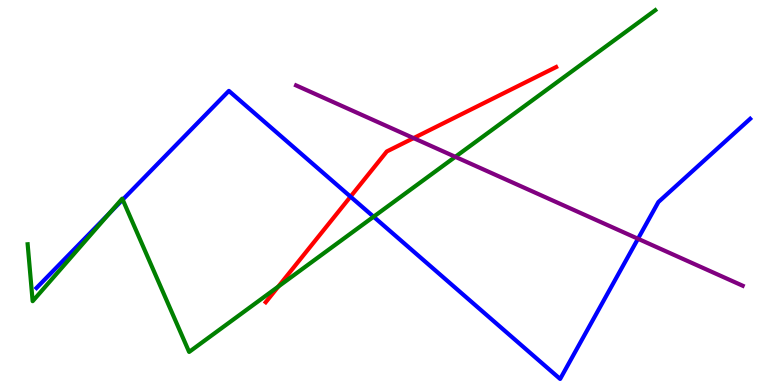[{'lines': ['blue', 'red'], 'intersections': [{'x': 4.52, 'y': 4.89}]}, {'lines': ['green', 'red'], 'intersections': [{'x': 3.59, 'y': 2.56}]}, {'lines': ['purple', 'red'], 'intersections': [{'x': 5.34, 'y': 6.41}]}, {'lines': ['blue', 'green'], 'intersections': [{'x': 1.41, 'y': 4.46}, {'x': 1.58, 'y': 4.81}, {'x': 4.82, 'y': 4.37}]}, {'lines': ['blue', 'purple'], 'intersections': [{'x': 8.23, 'y': 3.8}]}, {'lines': ['green', 'purple'], 'intersections': [{'x': 5.87, 'y': 5.93}]}]